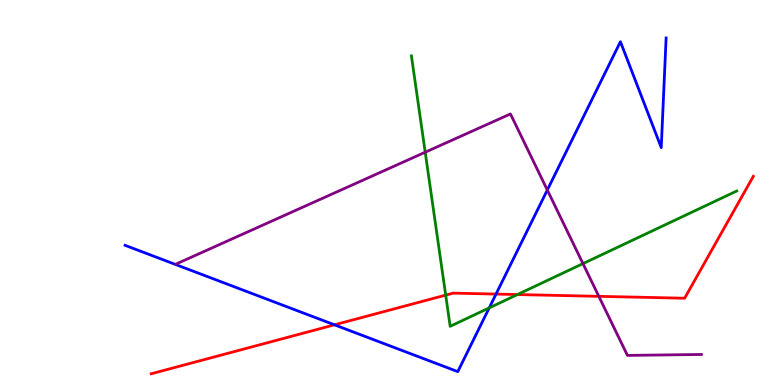[{'lines': ['blue', 'red'], 'intersections': [{'x': 4.32, 'y': 1.56}, {'x': 6.4, 'y': 2.36}]}, {'lines': ['green', 'red'], 'intersections': [{'x': 5.75, 'y': 2.33}, {'x': 6.68, 'y': 2.35}]}, {'lines': ['purple', 'red'], 'intersections': [{'x': 7.73, 'y': 2.3}]}, {'lines': ['blue', 'green'], 'intersections': [{'x': 6.31, 'y': 2.0}]}, {'lines': ['blue', 'purple'], 'intersections': [{'x': 7.06, 'y': 5.06}]}, {'lines': ['green', 'purple'], 'intersections': [{'x': 5.49, 'y': 6.05}, {'x': 7.52, 'y': 3.15}]}]